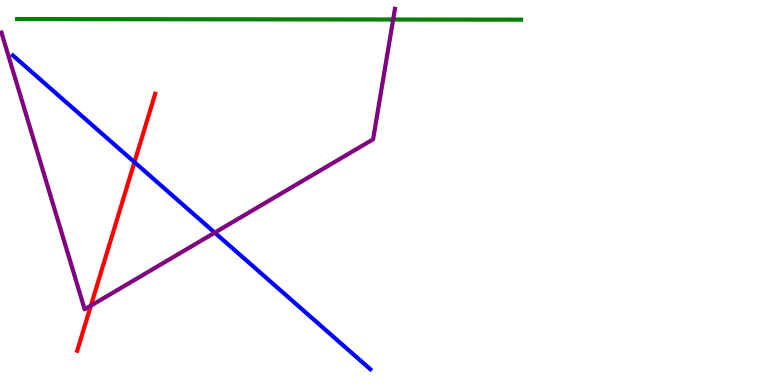[{'lines': ['blue', 'red'], 'intersections': [{'x': 1.73, 'y': 5.79}]}, {'lines': ['green', 'red'], 'intersections': []}, {'lines': ['purple', 'red'], 'intersections': [{'x': 1.17, 'y': 2.06}]}, {'lines': ['blue', 'green'], 'intersections': []}, {'lines': ['blue', 'purple'], 'intersections': [{'x': 2.77, 'y': 3.96}]}, {'lines': ['green', 'purple'], 'intersections': [{'x': 5.07, 'y': 9.49}]}]